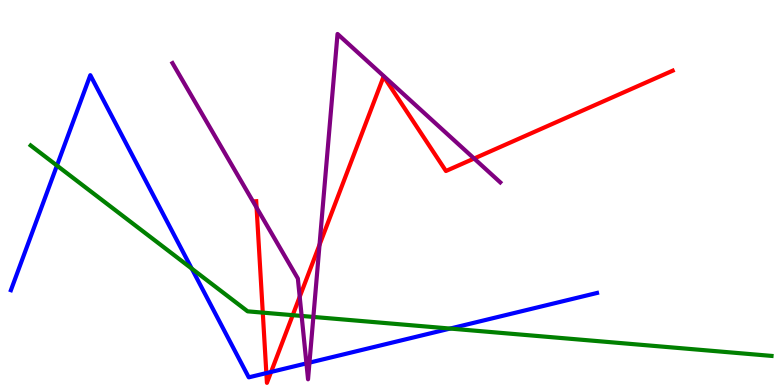[{'lines': ['blue', 'red'], 'intersections': [{'x': 3.44, 'y': 0.309}, {'x': 3.5, 'y': 0.339}]}, {'lines': ['green', 'red'], 'intersections': [{'x': 3.39, 'y': 1.88}, {'x': 3.78, 'y': 1.81}]}, {'lines': ['purple', 'red'], 'intersections': [{'x': 3.31, 'y': 4.61}, {'x': 3.87, 'y': 2.29}, {'x': 4.12, 'y': 3.64}, {'x': 6.12, 'y': 5.88}]}, {'lines': ['blue', 'green'], 'intersections': [{'x': 0.735, 'y': 5.7}, {'x': 2.47, 'y': 3.02}, {'x': 5.81, 'y': 1.47}]}, {'lines': ['blue', 'purple'], 'intersections': [{'x': 3.95, 'y': 0.562}, {'x': 3.99, 'y': 0.581}]}, {'lines': ['green', 'purple'], 'intersections': [{'x': 3.89, 'y': 1.79}, {'x': 4.04, 'y': 1.77}]}]